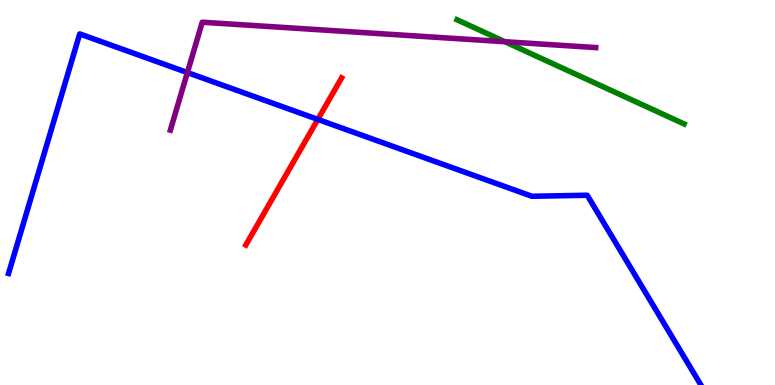[{'lines': ['blue', 'red'], 'intersections': [{'x': 4.1, 'y': 6.9}]}, {'lines': ['green', 'red'], 'intersections': []}, {'lines': ['purple', 'red'], 'intersections': []}, {'lines': ['blue', 'green'], 'intersections': []}, {'lines': ['blue', 'purple'], 'intersections': [{'x': 2.42, 'y': 8.12}]}, {'lines': ['green', 'purple'], 'intersections': [{'x': 6.51, 'y': 8.92}]}]